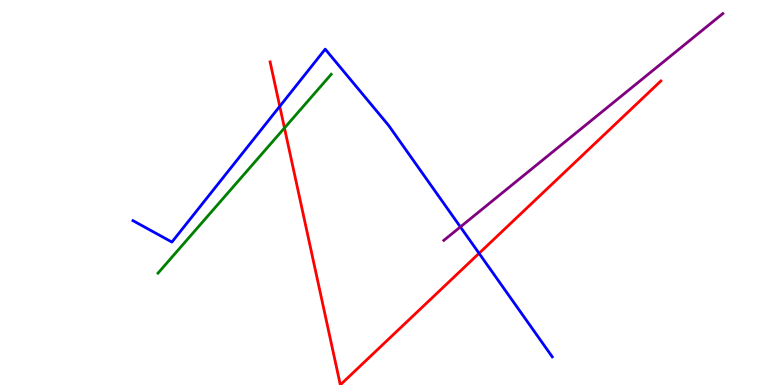[{'lines': ['blue', 'red'], 'intersections': [{'x': 3.61, 'y': 7.24}, {'x': 6.18, 'y': 3.42}]}, {'lines': ['green', 'red'], 'intersections': [{'x': 3.67, 'y': 6.68}]}, {'lines': ['purple', 'red'], 'intersections': []}, {'lines': ['blue', 'green'], 'intersections': []}, {'lines': ['blue', 'purple'], 'intersections': [{'x': 5.94, 'y': 4.11}]}, {'lines': ['green', 'purple'], 'intersections': []}]